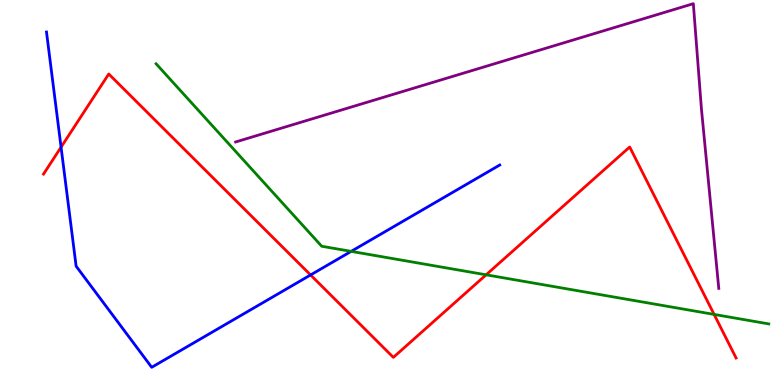[{'lines': ['blue', 'red'], 'intersections': [{'x': 0.788, 'y': 6.18}, {'x': 4.01, 'y': 2.86}]}, {'lines': ['green', 'red'], 'intersections': [{'x': 6.27, 'y': 2.86}, {'x': 9.21, 'y': 1.83}]}, {'lines': ['purple', 'red'], 'intersections': []}, {'lines': ['blue', 'green'], 'intersections': [{'x': 4.53, 'y': 3.47}]}, {'lines': ['blue', 'purple'], 'intersections': []}, {'lines': ['green', 'purple'], 'intersections': []}]